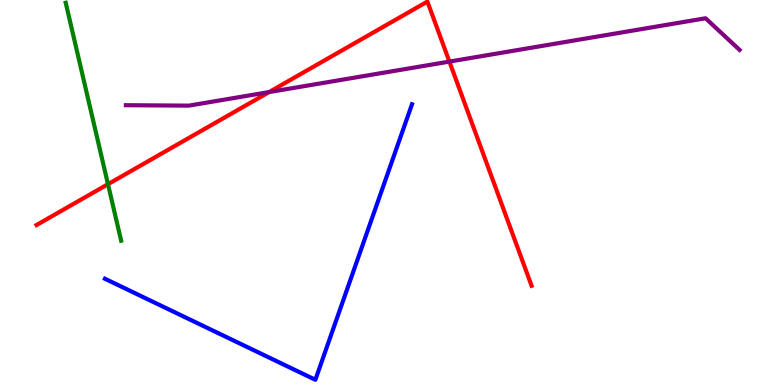[{'lines': ['blue', 'red'], 'intersections': []}, {'lines': ['green', 'red'], 'intersections': [{'x': 1.39, 'y': 5.22}]}, {'lines': ['purple', 'red'], 'intersections': [{'x': 3.47, 'y': 7.61}, {'x': 5.8, 'y': 8.4}]}, {'lines': ['blue', 'green'], 'intersections': []}, {'lines': ['blue', 'purple'], 'intersections': []}, {'lines': ['green', 'purple'], 'intersections': []}]